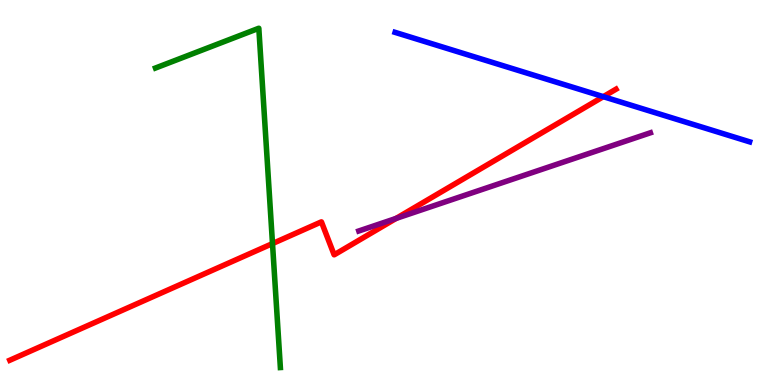[{'lines': ['blue', 'red'], 'intersections': [{'x': 7.78, 'y': 7.49}]}, {'lines': ['green', 'red'], 'intersections': [{'x': 3.52, 'y': 3.67}]}, {'lines': ['purple', 'red'], 'intersections': [{'x': 5.11, 'y': 4.33}]}, {'lines': ['blue', 'green'], 'intersections': []}, {'lines': ['blue', 'purple'], 'intersections': []}, {'lines': ['green', 'purple'], 'intersections': []}]